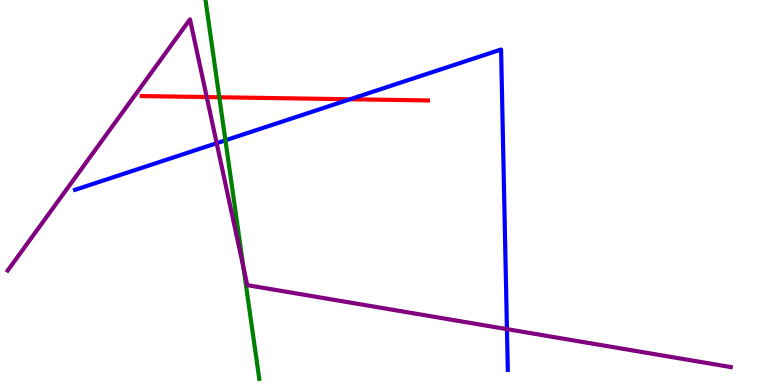[{'lines': ['blue', 'red'], 'intersections': [{'x': 4.52, 'y': 7.42}]}, {'lines': ['green', 'red'], 'intersections': [{'x': 2.83, 'y': 7.47}]}, {'lines': ['purple', 'red'], 'intersections': [{'x': 2.67, 'y': 7.48}]}, {'lines': ['blue', 'green'], 'intersections': [{'x': 2.91, 'y': 6.36}]}, {'lines': ['blue', 'purple'], 'intersections': [{'x': 2.8, 'y': 6.28}, {'x': 6.54, 'y': 1.45}]}, {'lines': ['green', 'purple'], 'intersections': [{'x': 3.14, 'y': 3.05}]}]